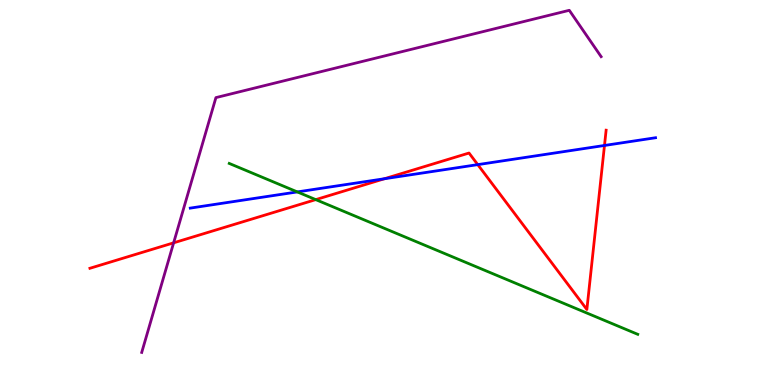[{'lines': ['blue', 'red'], 'intersections': [{'x': 4.96, 'y': 5.36}, {'x': 6.16, 'y': 5.72}, {'x': 7.8, 'y': 6.22}]}, {'lines': ['green', 'red'], 'intersections': [{'x': 4.07, 'y': 4.81}]}, {'lines': ['purple', 'red'], 'intersections': [{'x': 2.24, 'y': 3.69}]}, {'lines': ['blue', 'green'], 'intersections': [{'x': 3.84, 'y': 5.02}]}, {'lines': ['blue', 'purple'], 'intersections': []}, {'lines': ['green', 'purple'], 'intersections': []}]